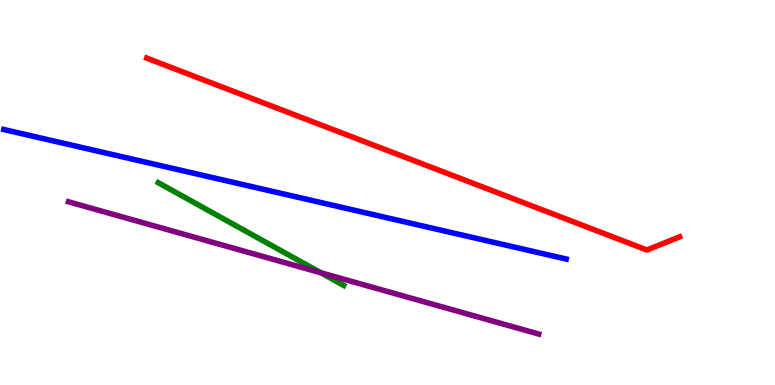[{'lines': ['blue', 'red'], 'intersections': []}, {'lines': ['green', 'red'], 'intersections': []}, {'lines': ['purple', 'red'], 'intersections': []}, {'lines': ['blue', 'green'], 'intersections': []}, {'lines': ['blue', 'purple'], 'intersections': []}, {'lines': ['green', 'purple'], 'intersections': [{'x': 4.14, 'y': 2.92}]}]